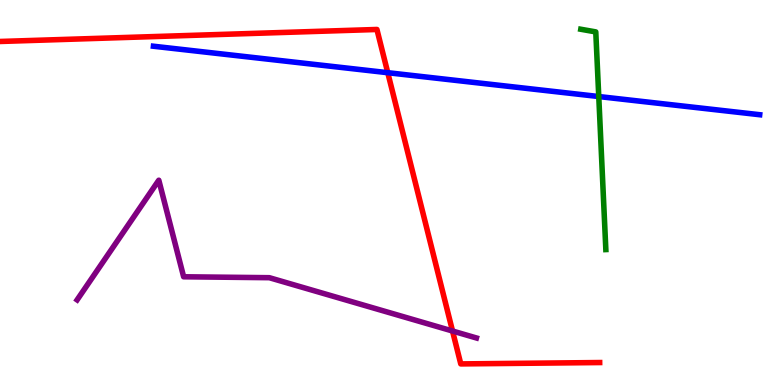[{'lines': ['blue', 'red'], 'intersections': [{'x': 5.0, 'y': 8.11}]}, {'lines': ['green', 'red'], 'intersections': []}, {'lines': ['purple', 'red'], 'intersections': [{'x': 5.84, 'y': 1.4}]}, {'lines': ['blue', 'green'], 'intersections': [{'x': 7.73, 'y': 7.49}]}, {'lines': ['blue', 'purple'], 'intersections': []}, {'lines': ['green', 'purple'], 'intersections': []}]